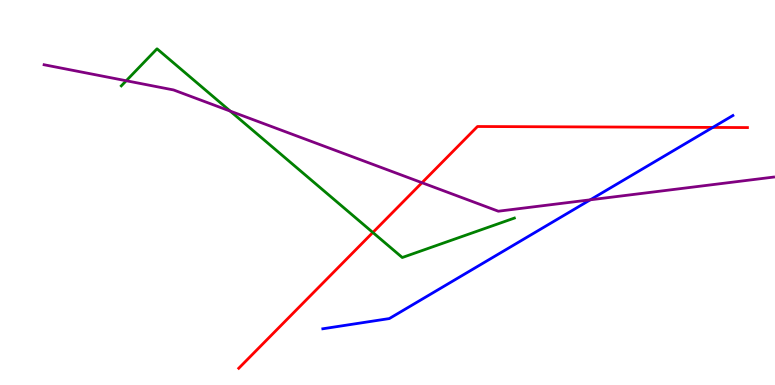[{'lines': ['blue', 'red'], 'intersections': [{'x': 9.2, 'y': 6.69}]}, {'lines': ['green', 'red'], 'intersections': [{'x': 4.81, 'y': 3.96}]}, {'lines': ['purple', 'red'], 'intersections': [{'x': 5.44, 'y': 5.25}]}, {'lines': ['blue', 'green'], 'intersections': []}, {'lines': ['blue', 'purple'], 'intersections': [{'x': 7.62, 'y': 4.81}]}, {'lines': ['green', 'purple'], 'intersections': [{'x': 1.63, 'y': 7.9}, {'x': 2.97, 'y': 7.11}]}]